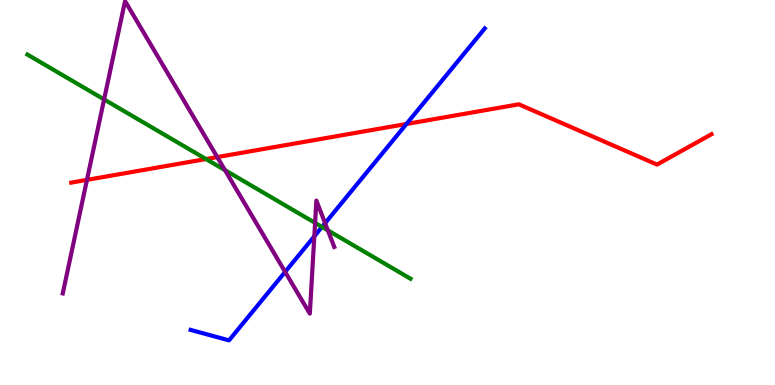[{'lines': ['blue', 'red'], 'intersections': [{'x': 5.24, 'y': 6.78}]}, {'lines': ['green', 'red'], 'intersections': [{'x': 2.66, 'y': 5.87}]}, {'lines': ['purple', 'red'], 'intersections': [{'x': 1.12, 'y': 5.33}, {'x': 2.8, 'y': 5.92}]}, {'lines': ['blue', 'green'], 'intersections': [{'x': 4.15, 'y': 4.11}]}, {'lines': ['blue', 'purple'], 'intersections': [{'x': 3.68, 'y': 2.94}, {'x': 4.06, 'y': 3.86}, {'x': 4.19, 'y': 4.2}]}, {'lines': ['green', 'purple'], 'intersections': [{'x': 1.34, 'y': 7.42}, {'x': 2.9, 'y': 5.58}, {'x': 4.07, 'y': 4.21}, {'x': 4.23, 'y': 4.02}]}]